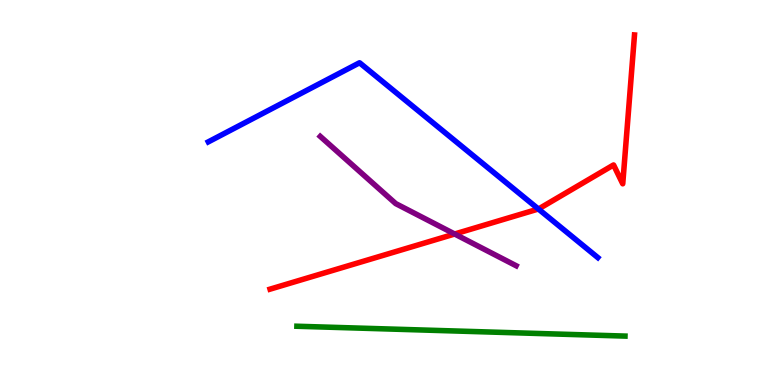[{'lines': ['blue', 'red'], 'intersections': [{'x': 6.95, 'y': 4.57}]}, {'lines': ['green', 'red'], 'intersections': []}, {'lines': ['purple', 'red'], 'intersections': [{'x': 5.87, 'y': 3.92}]}, {'lines': ['blue', 'green'], 'intersections': []}, {'lines': ['blue', 'purple'], 'intersections': []}, {'lines': ['green', 'purple'], 'intersections': []}]